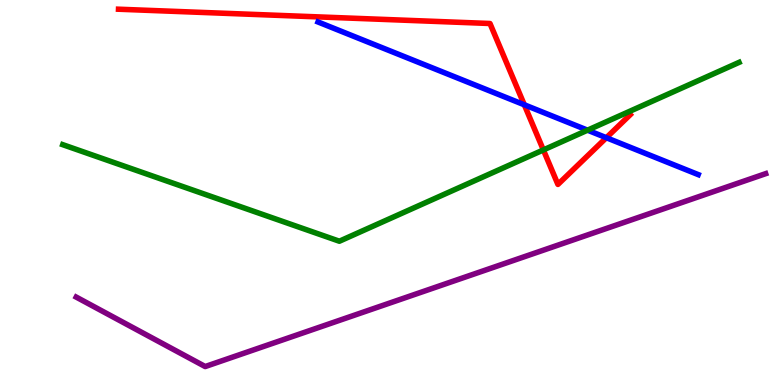[{'lines': ['blue', 'red'], 'intersections': [{'x': 6.77, 'y': 7.28}, {'x': 7.82, 'y': 6.42}]}, {'lines': ['green', 'red'], 'intersections': [{'x': 7.01, 'y': 6.11}]}, {'lines': ['purple', 'red'], 'intersections': []}, {'lines': ['blue', 'green'], 'intersections': [{'x': 7.58, 'y': 6.62}]}, {'lines': ['blue', 'purple'], 'intersections': []}, {'lines': ['green', 'purple'], 'intersections': []}]